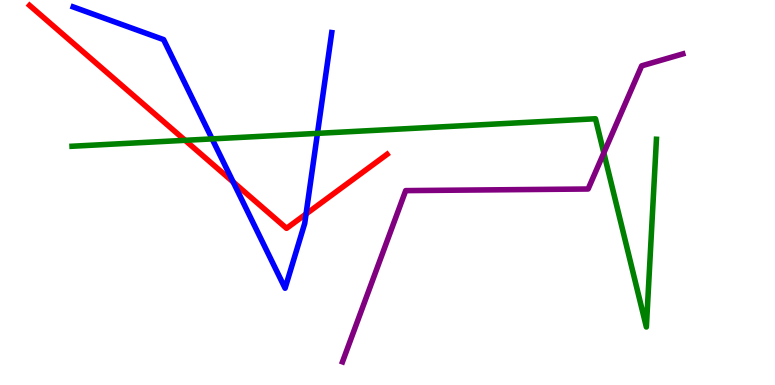[{'lines': ['blue', 'red'], 'intersections': [{'x': 3.01, 'y': 5.27}, {'x': 3.95, 'y': 4.44}]}, {'lines': ['green', 'red'], 'intersections': [{'x': 2.39, 'y': 6.36}]}, {'lines': ['purple', 'red'], 'intersections': []}, {'lines': ['blue', 'green'], 'intersections': [{'x': 2.74, 'y': 6.39}, {'x': 4.1, 'y': 6.54}]}, {'lines': ['blue', 'purple'], 'intersections': []}, {'lines': ['green', 'purple'], 'intersections': [{'x': 7.79, 'y': 6.03}]}]